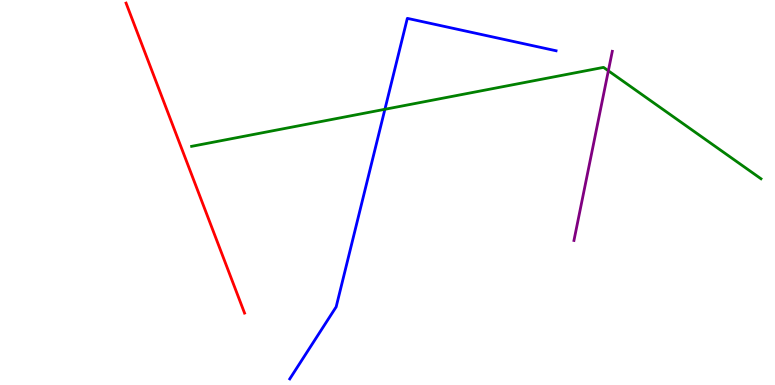[{'lines': ['blue', 'red'], 'intersections': []}, {'lines': ['green', 'red'], 'intersections': []}, {'lines': ['purple', 'red'], 'intersections': []}, {'lines': ['blue', 'green'], 'intersections': [{'x': 4.97, 'y': 7.16}]}, {'lines': ['blue', 'purple'], 'intersections': []}, {'lines': ['green', 'purple'], 'intersections': [{'x': 7.85, 'y': 8.16}]}]